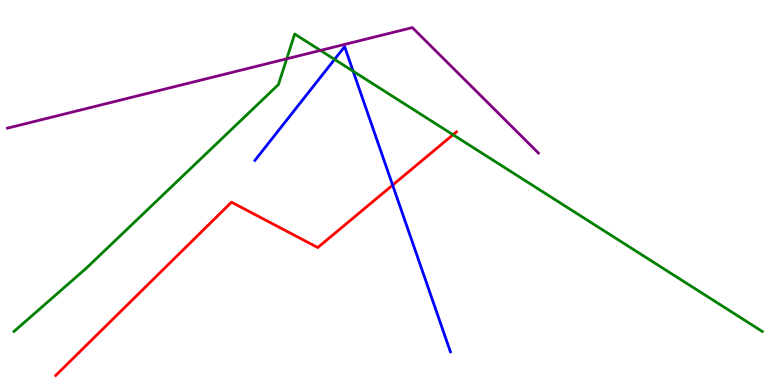[{'lines': ['blue', 'red'], 'intersections': [{'x': 5.07, 'y': 5.19}]}, {'lines': ['green', 'red'], 'intersections': [{'x': 5.85, 'y': 6.5}]}, {'lines': ['purple', 'red'], 'intersections': []}, {'lines': ['blue', 'green'], 'intersections': [{'x': 4.32, 'y': 8.46}, {'x': 4.56, 'y': 8.15}]}, {'lines': ['blue', 'purple'], 'intersections': []}, {'lines': ['green', 'purple'], 'intersections': [{'x': 3.7, 'y': 8.47}, {'x': 4.14, 'y': 8.69}]}]